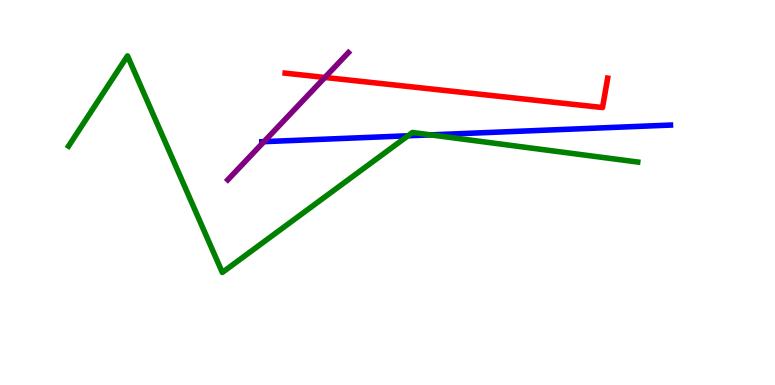[{'lines': ['blue', 'red'], 'intersections': []}, {'lines': ['green', 'red'], 'intersections': []}, {'lines': ['purple', 'red'], 'intersections': [{'x': 4.19, 'y': 7.99}]}, {'lines': ['blue', 'green'], 'intersections': [{'x': 5.26, 'y': 6.47}, {'x': 5.56, 'y': 6.5}]}, {'lines': ['blue', 'purple'], 'intersections': [{'x': 3.41, 'y': 6.32}]}, {'lines': ['green', 'purple'], 'intersections': []}]